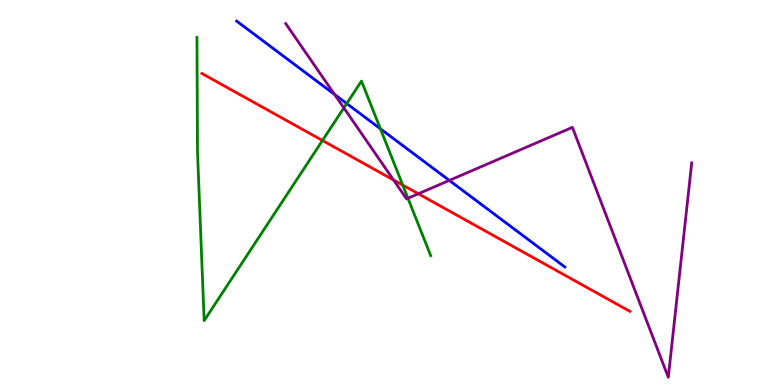[{'lines': ['blue', 'red'], 'intersections': []}, {'lines': ['green', 'red'], 'intersections': [{'x': 4.16, 'y': 6.35}, {'x': 5.2, 'y': 5.19}]}, {'lines': ['purple', 'red'], 'intersections': [{'x': 5.08, 'y': 5.32}, {'x': 5.4, 'y': 4.97}]}, {'lines': ['blue', 'green'], 'intersections': [{'x': 4.47, 'y': 7.31}, {'x': 4.91, 'y': 6.66}]}, {'lines': ['blue', 'purple'], 'intersections': [{'x': 4.32, 'y': 7.55}, {'x': 5.8, 'y': 5.31}]}, {'lines': ['green', 'purple'], 'intersections': [{'x': 4.44, 'y': 7.2}, {'x': 5.26, 'y': 4.85}]}]